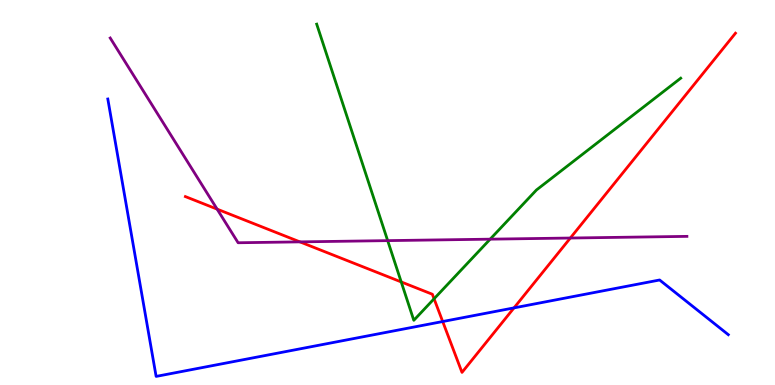[{'lines': ['blue', 'red'], 'intersections': [{'x': 5.71, 'y': 1.65}, {'x': 6.63, 'y': 2.0}]}, {'lines': ['green', 'red'], 'intersections': [{'x': 5.18, 'y': 2.68}, {'x': 5.6, 'y': 2.24}]}, {'lines': ['purple', 'red'], 'intersections': [{'x': 2.8, 'y': 4.57}, {'x': 3.87, 'y': 3.72}, {'x': 7.36, 'y': 3.82}]}, {'lines': ['blue', 'green'], 'intersections': []}, {'lines': ['blue', 'purple'], 'intersections': []}, {'lines': ['green', 'purple'], 'intersections': [{'x': 5.0, 'y': 3.75}, {'x': 6.32, 'y': 3.79}]}]